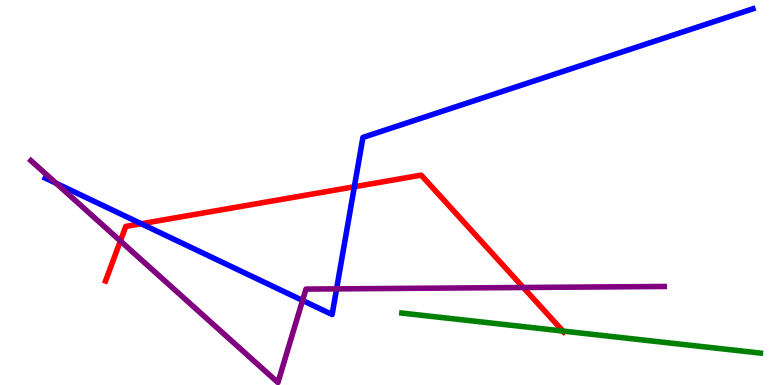[{'lines': ['blue', 'red'], 'intersections': [{'x': 1.82, 'y': 4.19}, {'x': 4.57, 'y': 5.15}]}, {'lines': ['green', 'red'], 'intersections': [{'x': 7.26, 'y': 1.4}]}, {'lines': ['purple', 'red'], 'intersections': [{'x': 1.55, 'y': 3.74}, {'x': 6.75, 'y': 2.53}]}, {'lines': ['blue', 'green'], 'intersections': []}, {'lines': ['blue', 'purple'], 'intersections': [{'x': 0.724, 'y': 5.24}, {'x': 3.9, 'y': 2.2}, {'x': 4.34, 'y': 2.5}]}, {'lines': ['green', 'purple'], 'intersections': []}]